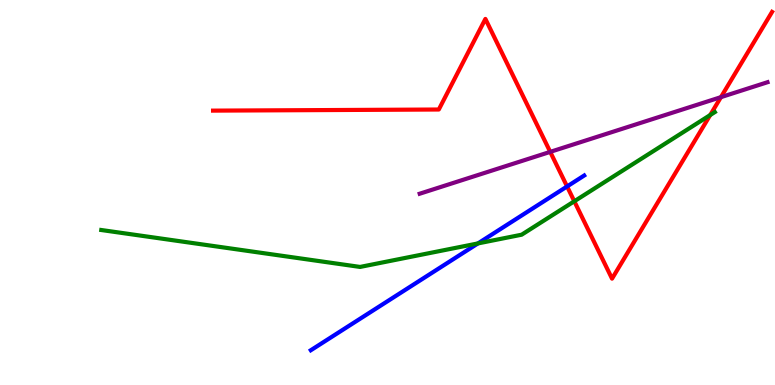[{'lines': ['blue', 'red'], 'intersections': [{'x': 7.32, 'y': 5.16}]}, {'lines': ['green', 'red'], 'intersections': [{'x': 7.41, 'y': 4.77}, {'x': 9.16, 'y': 7.01}]}, {'lines': ['purple', 'red'], 'intersections': [{'x': 7.1, 'y': 6.06}, {'x': 9.3, 'y': 7.48}]}, {'lines': ['blue', 'green'], 'intersections': [{'x': 6.17, 'y': 3.68}]}, {'lines': ['blue', 'purple'], 'intersections': []}, {'lines': ['green', 'purple'], 'intersections': []}]